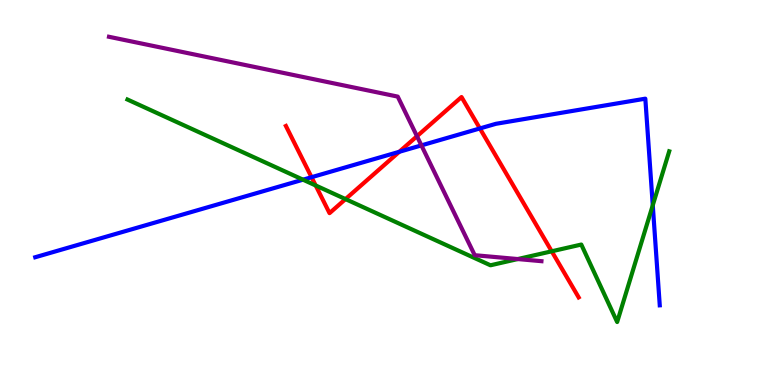[{'lines': ['blue', 'red'], 'intersections': [{'x': 4.02, 'y': 5.4}, {'x': 5.15, 'y': 6.06}, {'x': 6.19, 'y': 6.66}]}, {'lines': ['green', 'red'], 'intersections': [{'x': 4.07, 'y': 5.18}, {'x': 4.46, 'y': 4.83}, {'x': 7.12, 'y': 3.47}]}, {'lines': ['purple', 'red'], 'intersections': [{'x': 5.38, 'y': 6.46}]}, {'lines': ['blue', 'green'], 'intersections': [{'x': 3.91, 'y': 5.33}, {'x': 8.42, 'y': 4.67}]}, {'lines': ['blue', 'purple'], 'intersections': [{'x': 5.44, 'y': 6.22}]}, {'lines': ['green', 'purple'], 'intersections': [{'x': 6.68, 'y': 3.27}]}]